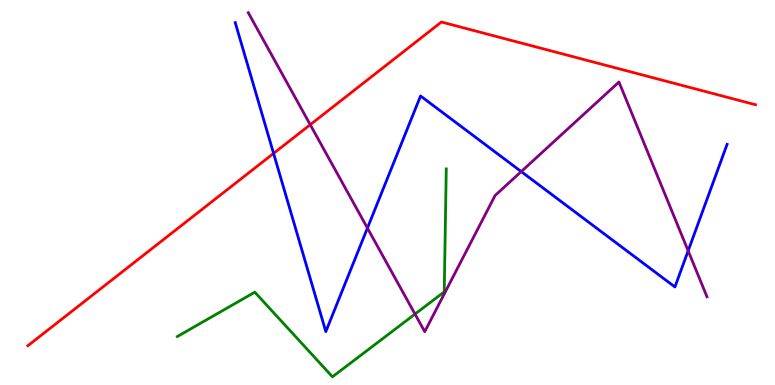[{'lines': ['blue', 'red'], 'intersections': [{'x': 3.53, 'y': 6.02}]}, {'lines': ['green', 'red'], 'intersections': []}, {'lines': ['purple', 'red'], 'intersections': [{'x': 4.0, 'y': 6.76}]}, {'lines': ['blue', 'green'], 'intersections': []}, {'lines': ['blue', 'purple'], 'intersections': [{'x': 4.74, 'y': 4.08}, {'x': 6.73, 'y': 5.54}, {'x': 8.88, 'y': 3.49}]}, {'lines': ['green', 'purple'], 'intersections': [{'x': 5.36, 'y': 1.84}]}]